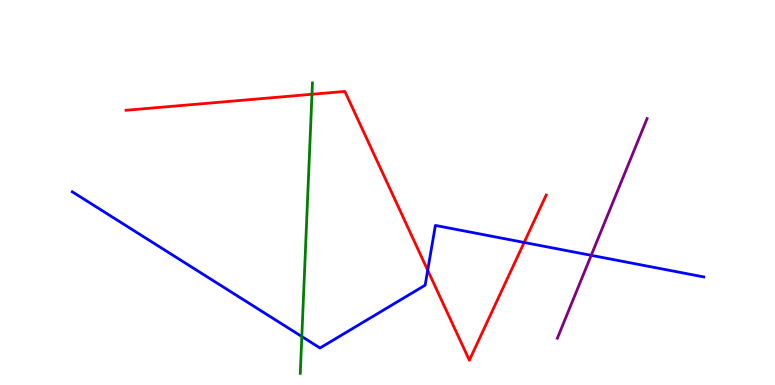[{'lines': ['blue', 'red'], 'intersections': [{'x': 5.52, 'y': 2.98}, {'x': 6.76, 'y': 3.7}]}, {'lines': ['green', 'red'], 'intersections': [{'x': 4.03, 'y': 7.55}]}, {'lines': ['purple', 'red'], 'intersections': []}, {'lines': ['blue', 'green'], 'intersections': [{'x': 3.89, 'y': 1.26}]}, {'lines': ['blue', 'purple'], 'intersections': [{'x': 7.63, 'y': 3.37}]}, {'lines': ['green', 'purple'], 'intersections': []}]